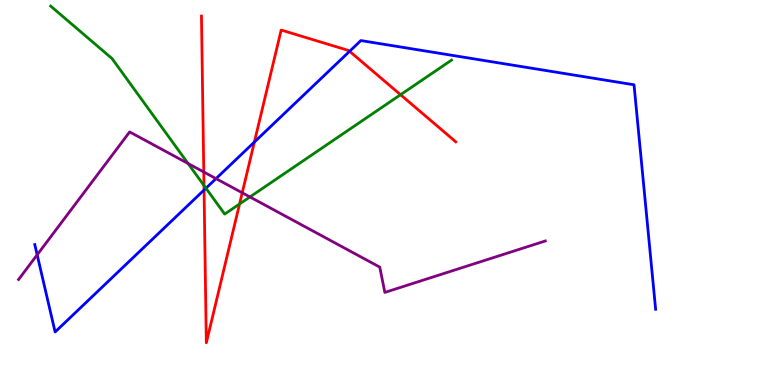[{'lines': ['blue', 'red'], 'intersections': [{'x': 2.63, 'y': 5.06}, {'x': 3.28, 'y': 6.31}, {'x': 4.51, 'y': 8.67}]}, {'lines': ['green', 'red'], 'intersections': [{'x': 2.63, 'y': 5.18}, {'x': 3.09, 'y': 4.7}, {'x': 5.17, 'y': 7.54}]}, {'lines': ['purple', 'red'], 'intersections': [{'x': 2.63, 'y': 5.53}, {'x': 3.13, 'y': 4.99}]}, {'lines': ['blue', 'green'], 'intersections': [{'x': 2.66, 'y': 5.11}]}, {'lines': ['blue', 'purple'], 'intersections': [{'x': 0.48, 'y': 3.38}, {'x': 2.79, 'y': 5.36}]}, {'lines': ['green', 'purple'], 'intersections': [{'x': 2.43, 'y': 5.75}, {'x': 3.23, 'y': 4.88}]}]